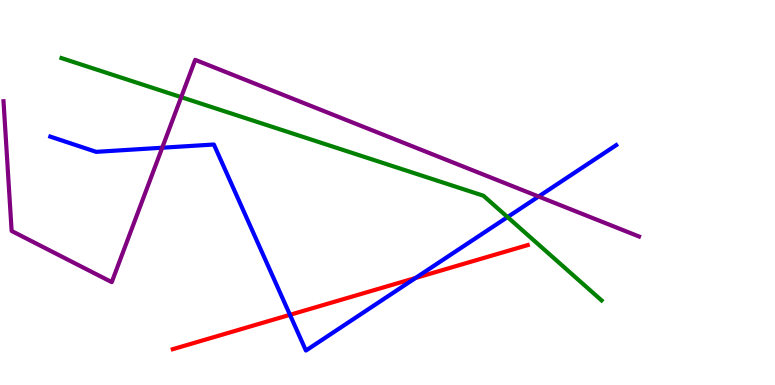[{'lines': ['blue', 'red'], 'intersections': [{'x': 3.74, 'y': 1.82}, {'x': 5.36, 'y': 2.78}]}, {'lines': ['green', 'red'], 'intersections': []}, {'lines': ['purple', 'red'], 'intersections': []}, {'lines': ['blue', 'green'], 'intersections': [{'x': 6.55, 'y': 4.36}]}, {'lines': ['blue', 'purple'], 'intersections': [{'x': 2.09, 'y': 6.16}, {'x': 6.95, 'y': 4.9}]}, {'lines': ['green', 'purple'], 'intersections': [{'x': 2.34, 'y': 7.48}]}]